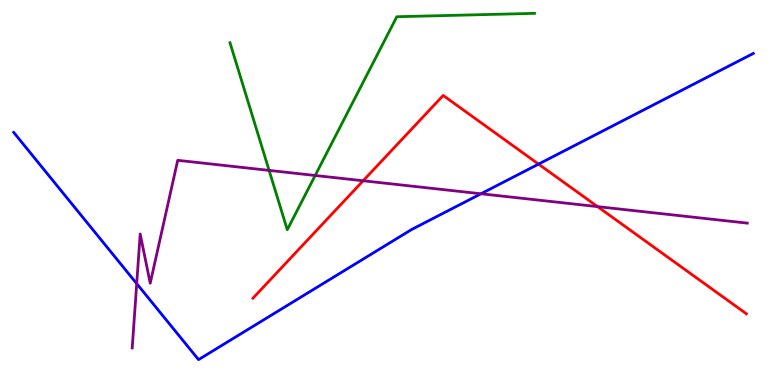[{'lines': ['blue', 'red'], 'intersections': [{'x': 6.95, 'y': 5.74}]}, {'lines': ['green', 'red'], 'intersections': []}, {'lines': ['purple', 'red'], 'intersections': [{'x': 4.69, 'y': 5.3}, {'x': 7.71, 'y': 4.63}]}, {'lines': ['blue', 'green'], 'intersections': []}, {'lines': ['blue', 'purple'], 'intersections': [{'x': 1.76, 'y': 2.63}, {'x': 6.21, 'y': 4.97}]}, {'lines': ['green', 'purple'], 'intersections': [{'x': 3.47, 'y': 5.57}, {'x': 4.07, 'y': 5.44}]}]